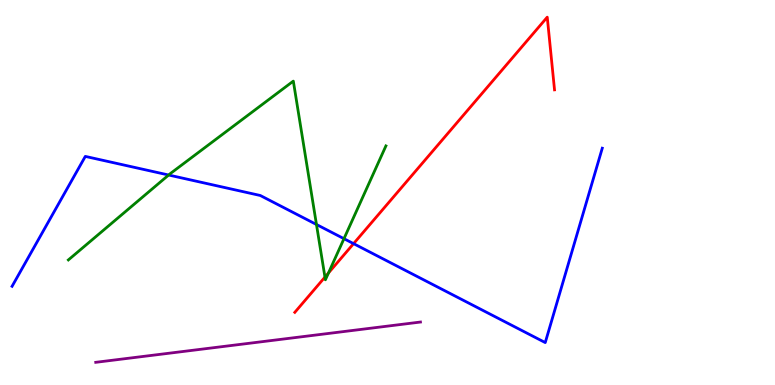[{'lines': ['blue', 'red'], 'intersections': [{'x': 4.56, 'y': 3.67}]}, {'lines': ['green', 'red'], 'intersections': [{'x': 4.19, 'y': 2.8}, {'x': 4.24, 'y': 2.91}]}, {'lines': ['purple', 'red'], 'intersections': []}, {'lines': ['blue', 'green'], 'intersections': [{'x': 2.18, 'y': 5.45}, {'x': 4.08, 'y': 4.17}, {'x': 4.44, 'y': 3.8}]}, {'lines': ['blue', 'purple'], 'intersections': []}, {'lines': ['green', 'purple'], 'intersections': []}]